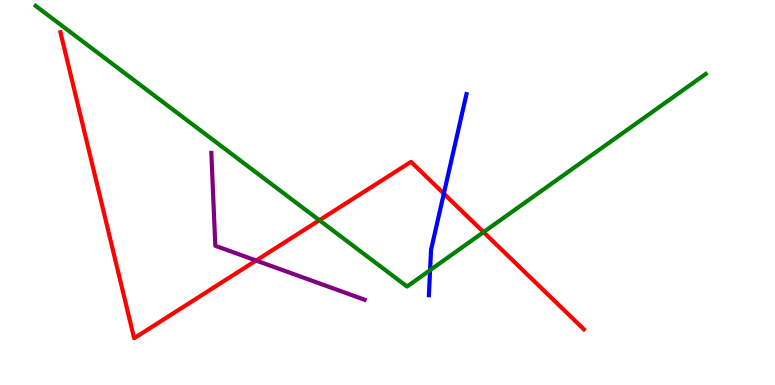[{'lines': ['blue', 'red'], 'intersections': [{'x': 5.73, 'y': 4.97}]}, {'lines': ['green', 'red'], 'intersections': [{'x': 4.12, 'y': 4.28}, {'x': 6.24, 'y': 3.97}]}, {'lines': ['purple', 'red'], 'intersections': [{'x': 3.3, 'y': 3.23}]}, {'lines': ['blue', 'green'], 'intersections': [{'x': 5.55, 'y': 2.98}]}, {'lines': ['blue', 'purple'], 'intersections': []}, {'lines': ['green', 'purple'], 'intersections': []}]